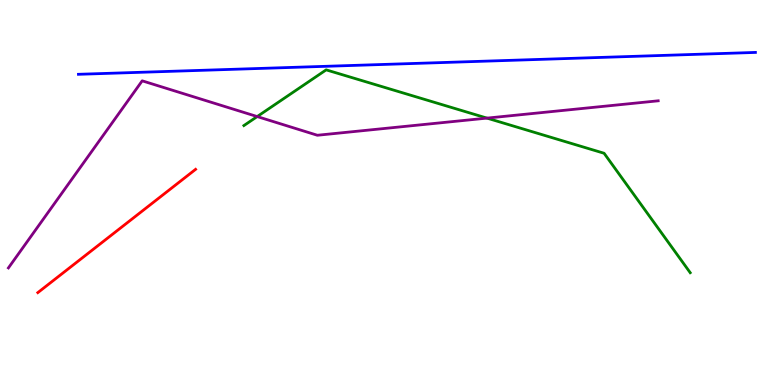[{'lines': ['blue', 'red'], 'intersections': []}, {'lines': ['green', 'red'], 'intersections': []}, {'lines': ['purple', 'red'], 'intersections': []}, {'lines': ['blue', 'green'], 'intersections': []}, {'lines': ['blue', 'purple'], 'intersections': []}, {'lines': ['green', 'purple'], 'intersections': [{'x': 3.32, 'y': 6.97}, {'x': 6.28, 'y': 6.93}]}]